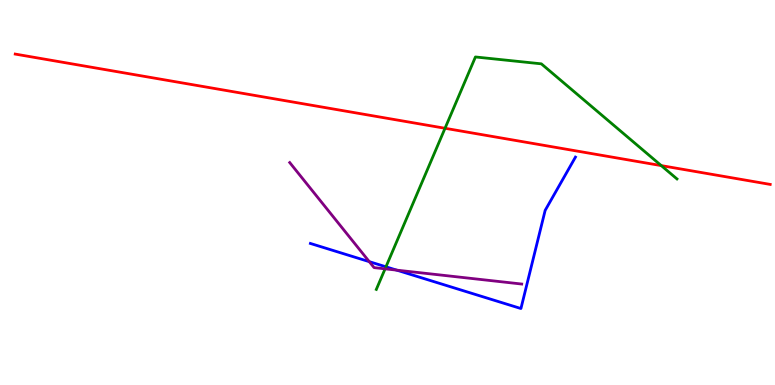[{'lines': ['blue', 'red'], 'intersections': []}, {'lines': ['green', 'red'], 'intersections': [{'x': 5.74, 'y': 6.67}, {'x': 8.53, 'y': 5.7}]}, {'lines': ['purple', 'red'], 'intersections': []}, {'lines': ['blue', 'green'], 'intersections': [{'x': 4.98, 'y': 3.07}]}, {'lines': ['blue', 'purple'], 'intersections': [{'x': 4.76, 'y': 3.2}, {'x': 5.12, 'y': 2.98}]}, {'lines': ['green', 'purple'], 'intersections': [{'x': 4.97, 'y': 3.02}]}]